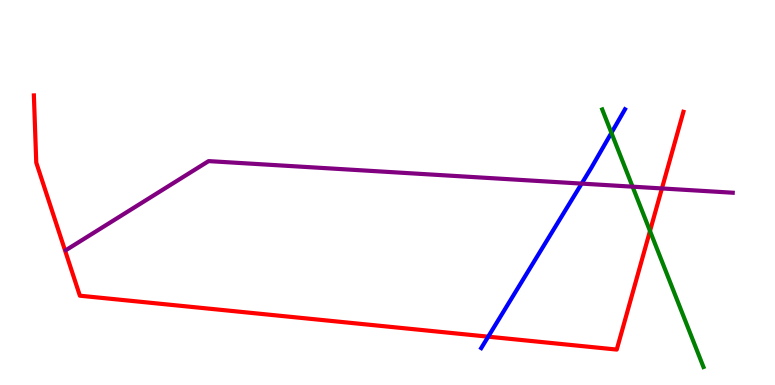[{'lines': ['blue', 'red'], 'intersections': [{'x': 6.3, 'y': 1.26}]}, {'lines': ['green', 'red'], 'intersections': [{'x': 8.39, 'y': 4.0}]}, {'lines': ['purple', 'red'], 'intersections': [{'x': 8.54, 'y': 5.11}]}, {'lines': ['blue', 'green'], 'intersections': [{'x': 7.89, 'y': 6.55}]}, {'lines': ['blue', 'purple'], 'intersections': [{'x': 7.51, 'y': 5.23}]}, {'lines': ['green', 'purple'], 'intersections': [{'x': 8.16, 'y': 5.15}]}]